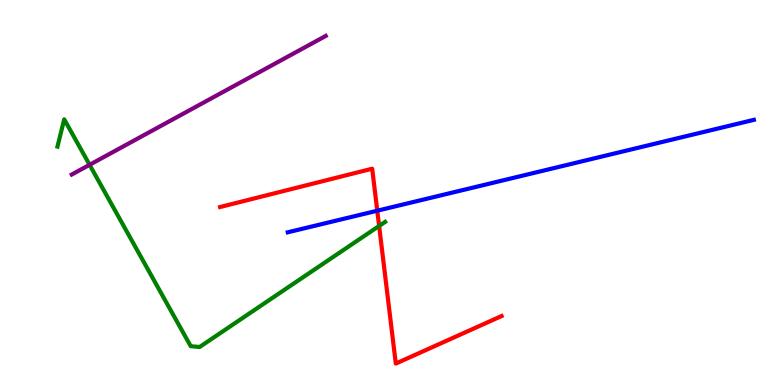[{'lines': ['blue', 'red'], 'intersections': [{'x': 4.87, 'y': 4.53}]}, {'lines': ['green', 'red'], 'intersections': [{'x': 4.89, 'y': 4.13}]}, {'lines': ['purple', 'red'], 'intersections': []}, {'lines': ['blue', 'green'], 'intersections': []}, {'lines': ['blue', 'purple'], 'intersections': []}, {'lines': ['green', 'purple'], 'intersections': [{'x': 1.16, 'y': 5.72}]}]